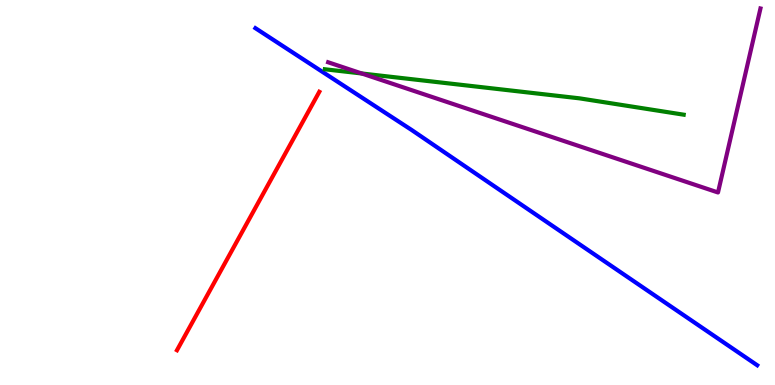[{'lines': ['blue', 'red'], 'intersections': []}, {'lines': ['green', 'red'], 'intersections': []}, {'lines': ['purple', 'red'], 'intersections': []}, {'lines': ['blue', 'green'], 'intersections': []}, {'lines': ['blue', 'purple'], 'intersections': []}, {'lines': ['green', 'purple'], 'intersections': [{'x': 4.67, 'y': 8.09}]}]